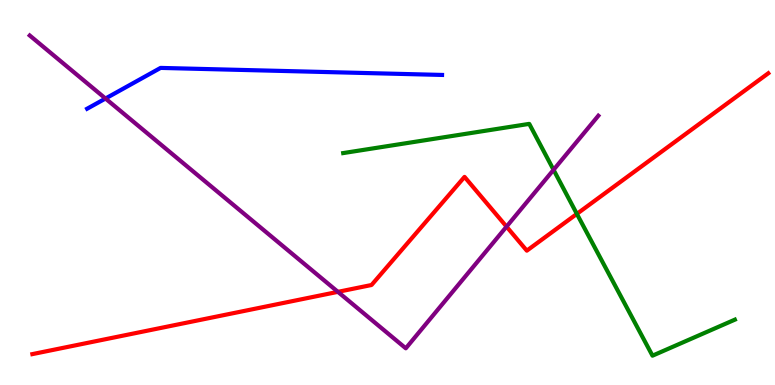[{'lines': ['blue', 'red'], 'intersections': []}, {'lines': ['green', 'red'], 'intersections': [{'x': 7.44, 'y': 4.44}]}, {'lines': ['purple', 'red'], 'intersections': [{'x': 4.36, 'y': 2.42}, {'x': 6.54, 'y': 4.11}]}, {'lines': ['blue', 'green'], 'intersections': []}, {'lines': ['blue', 'purple'], 'intersections': [{'x': 1.36, 'y': 7.44}]}, {'lines': ['green', 'purple'], 'intersections': [{'x': 7.14, 'y': 5.59}]}]